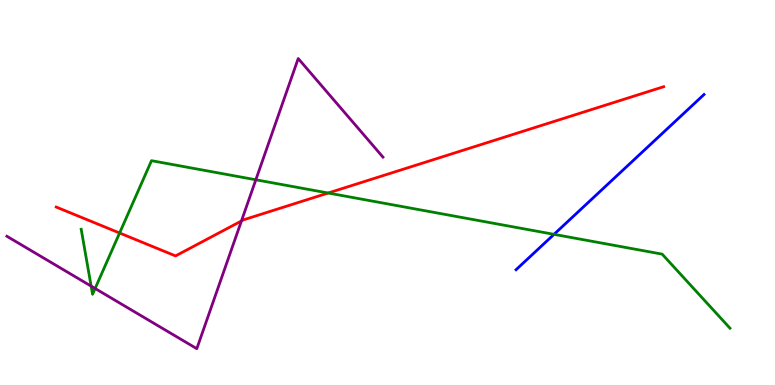[{'lines': ['blue', 'red'], 'intersections': []}, {'lines': ['green', 'red'], 'intersections': [{'x': 1.54, 'y': 3.95}, {'x': 4.23, 'y': 4.99}]}, {'lines': ['purple', 'red'], 'intersections': [{'x': 3.12, 'y': 4.26}]}, {'lines': ['blue', 'green'], 'intersections': [{'x': 7.15, 'y': 3.91}]}, {'lines': ['blue', 'purple'], 'intersections': []}, {'lines': ['green', 'purple'], 'intersections': [{'x': 1.18, 'y': 2.57}, {'x': 1.23, 'y': 2.51}, {'x': 3.3, 'y': 5.33}]}]